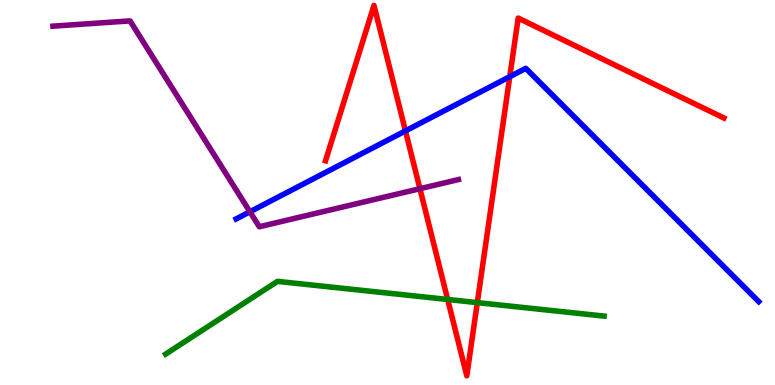[{'lines': ['blue', 'red'], 'intersections': [{'x': 5.23, 'y': 6.6}, {'x': 6.58, 'y': 8.01}]}, {'lines': ['green', 'red'], 'intersections': [{'x': 5.78, 'y': 2.22}, {'x': 6.16, 'y': 2.14}]}, {'lines': ['purple', 'red'], 'intersections': [{'x': 5.42, 'y': 5.1}]}, {'lines': ['blue', 'green'], 'intersections': []}, {'lines': ['blue', 'purple'], 'intersections': [{'x': 3.22, 'y': 4.5}]}, {'lines': ['green', 'purple'], 'intersections': []}]